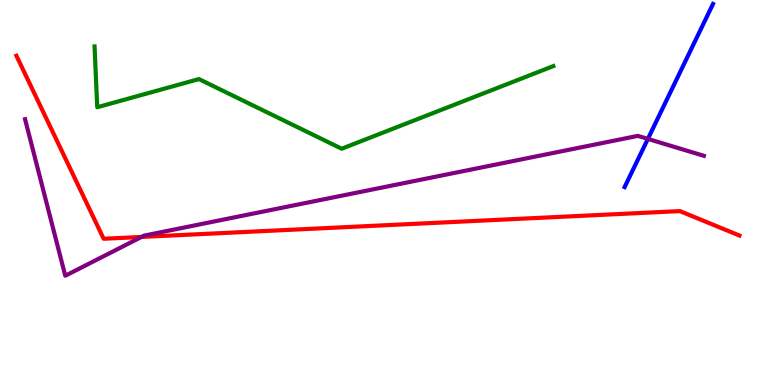[{'lines': ['blue', 'red'], 'intersections': []}, {'lines': ['green', 'red'], 'intersections': []}, {'lines': ['purple', 'red'], 'intersections': [{'x': 1.83, 'y': 3.85}]}, {'lines': ['blue', 'green'], 'intersections': []}, {'lines': ['blue', 'purple'], 'intersections': [{'x': 8.36, 'y': 6.39}]}, {'lines': ['green', 'purple'], 'intersections': []}]